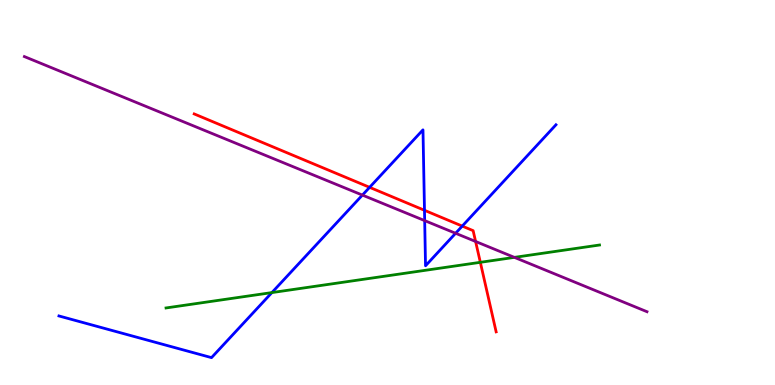[{'lines': ['blue', 'red'], 'intersections': [{'x': 4.77, 'y': 5.13}, {'x': 5.48, 'y': 4.54}, {'x': 5.96, 'y': 4.13}]}, {'lines': ['green', 'red'], 'intersections': [{'x': 6.2, 'y': 3.19}]}, {'lines': ['purple', 'red'], 'intersections': [{'x': 6.14, 'y': 3.73}]}, {'lines': ['blue', 'green'], 'intersections': [{'x': 3.51, 'y': 2.4}]}, {'lines': ['blue', 'purple'], 'intersections': [{'x': 4.68, 'y': 4.93}, {'x': 5.48, 'y': 4.27}, {'x': 5.88, 'y': 3.94}]}, {'lines': ['green', 'purple'], 'intersections': [{'x': 6.64, 'y': 3.31}]}]